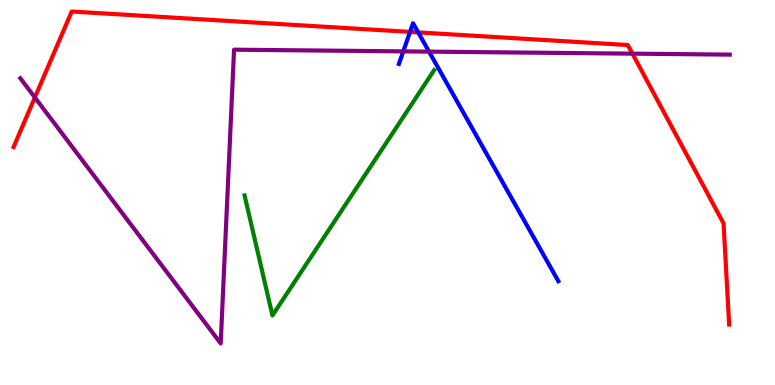[{'lines': ['blue', 'red'], 'intersections': [{'x': 5.29, 'y': 9.17}, {'x': 5.4, 'y': 9.16}]}, {'lines': ['green', 'red'], 'intersections': []}, {'lines': ['purple', 'red'], 'intersections': [{'x': 0.45, 'y': 7.47}, {'x': 8.16, 'y': 8.61}]}, {'lines': ['blue', 'green'], 'intersections': []}, {'lines': ['blue', 'purple'], 'intersections': [{'x': 5.2, 'y': 8.67}, {'x': 5.54, 'y': 8.66}]}, {'lines': ['green', 'purple'], 'intersections': []}]